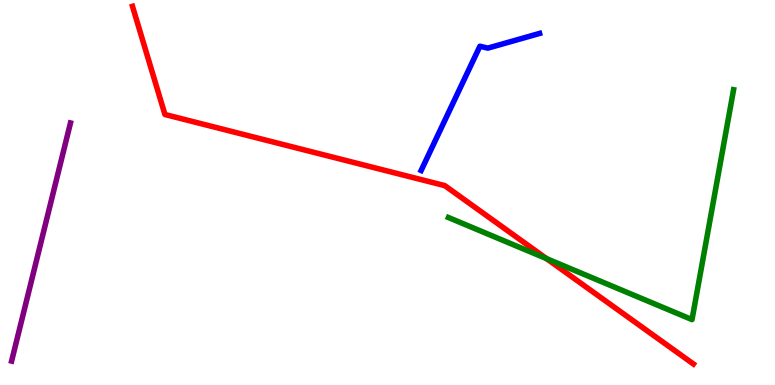[{'lines': ['blue', 'red'], 'intersections': []}, {'lines': ['green', 'red'], 'intersections': [{'x': 7.05, 'y': 3.28}]}, {'lines': ['purple', 'red'], 'intersections': []}, {'lines': ['blue', 'green'], 'intersections': []}, {'lines': ['blue', 'purple'], 'intersections': []}, {'lines': ['green', 'purple'], 'intersections': []}]